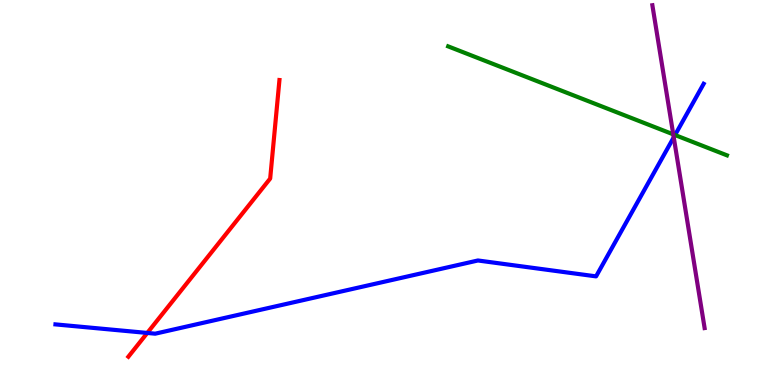[{'lines': ['blue', 'red'], 'intersections': [{'x': 1.9, 'y': 1.35}]}, {'lines': ['green', 'red'], 'intersections': []}, {'lines': ['purple', 'red'], 'intersections': []}, {'lines': ['blue', 'green'], 'intersections': [{'x': 8.71, 'y': 6.49}]}, {'lines': ['blue', 'purple'], 'intersections': [{'x': 8.69, 'y': 6.43}]}, {'lines': ['green', 'purple'], 'intersections': [{'x': 8.69, 'y': 6.51}]}]